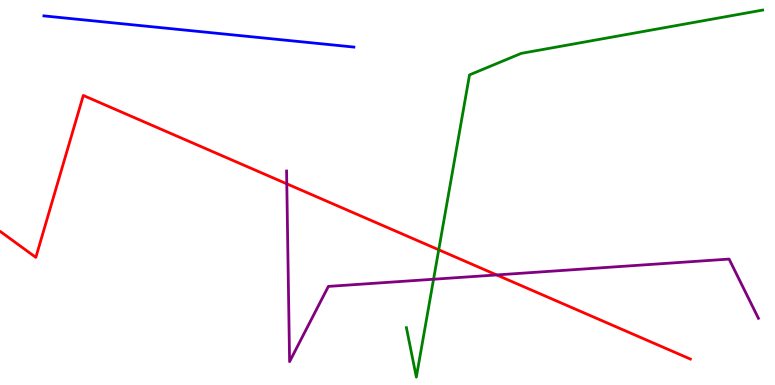[{'lines': ['blue', 'red'], 'intersections': []}, {'lines': ['green', 'red'], 'intersections': [{'x': 5.66, 'y': 3.51}]}, {'lines': ['purple', 'red'], 'intersections': [{'x': 3.7, 'y': 5.23}, {'x': 6.41, 'y': 2.86}]}, {'lines': ['blue', 'green'], 'intersections': []}, {'lines': ['blue', 'purple'], 'intersections': []}, {'lines': ['green', 'purple'], 'intersections': [{'x': 5.59, 'y': 2.75}]}]